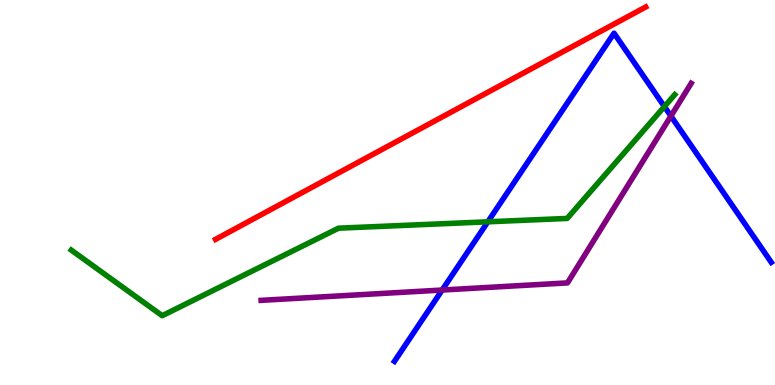[{'lines': ['blue', 'red'], 'intersections': []}, {'lines': ['green', 'red'], 'intersections': []}, {'lines': ['purple', 'red'], 'intersections': []}, {'lines': ['blue', 'green'], 'intersections': [{'x': 6.29, 'y': 4.24}, {'x': 8.57, 'y': 7.23}]}, {'lines': ['blue', 'purple'], 'intersections': [{'x': 5.71, 'y': 2.47}, {'x': 8.66, 'y': 6.99}]}, {'lines': ['green', 'purple'], 'intersections': []}]